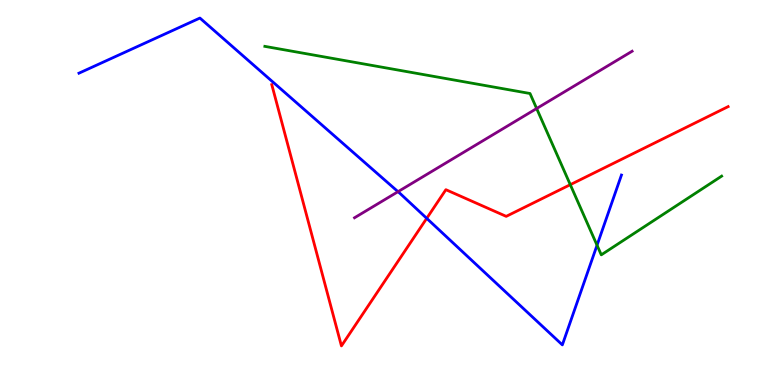[{'lines': ['blue', 'red'], 'intersections': [{'x': 5.51, 'y': 4.33}]}, {'lines': ['green', 'red'], 'intersections': [{'x': 7.36, 'y': 5.2}]}, {'lines': ['purple', 'red'], 'intersections': []}, {'lines': ['blue', 'green'], 'intersections': [{'x': 7.7, 'y': 3.63}]}, {'lines': ['blue', 'purple'], 'intersections': [{'x': 5.14, 'y': 5.02}]}, {'lines': ['green', 'purple'], 'intersections': [{'x': 6.92, 'y': 7.18}]}]